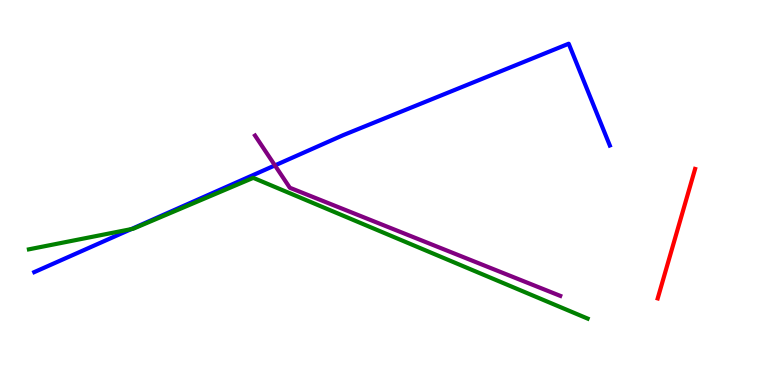[{'lines': ['blue', 'red'], 'intersections': []}, {'lines': ['green', 'red'], 'intersections': []}, {'lines': ['purple', 'red'], 'intersections': []}, {'lines': ['blue', 'green'], 'intersections': [{'x': 1.69, 'y': 4.05}]}, {'lines': ['blue', 'purple'], 'intersections': [{'x': 3.55, 'y': 5.7}]}, {'lines': ['green', 'purple'], 'intersections': []}]